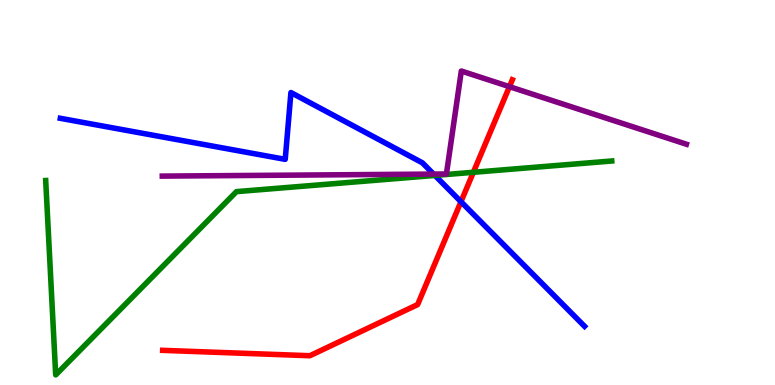[{'lines': ['blue', 'red'], 'intersections': [{'x': 5.95, 'y': 4.76}]}, {'lines': ['green', 'red'], 'intersections': [{'x': 6.11, 'y': 5.52}]}, {'lines': ['purple', 'red'], 'intersections': [{'x': 6.57, 'y': 7.75}]}, {'lines': ['blue', 'green'], 'intersections': [{'x': 5.61, 'y': 5.44}]}, {'lines': ['blue', 'purple'], 'intersections': [{'x': 5.59, 'y': 5.48}]}, {'lines': ['green', 'purple'], 'intersections': []}]